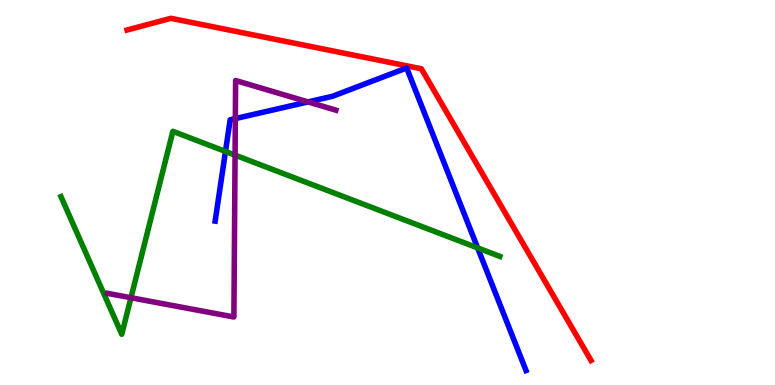[{'lines': ['blue', 'red'], 'intersections': []}, {'lines': ['green', 'red'], 'intersections': []}, {'lines': ['purple', 'red'], 'intersections': []}, {'lines': ['blue', 'green'], 'intersections': [{'x': 2.91, 'y': 6.07}, {'x': 6.16, 'y': 3.56}]}, {'lines': ['blue', 'purple'], 'intersections': [{'x': 3.04, 'y': 6.92}, {'x': 3.97, 'y': 7.35}]}, {'lines': ['green', 'purple'], 'intersections': [{'x': 1.69, 'y': 2.27}, {'x': 3.03, 'y': 5.97}]}]